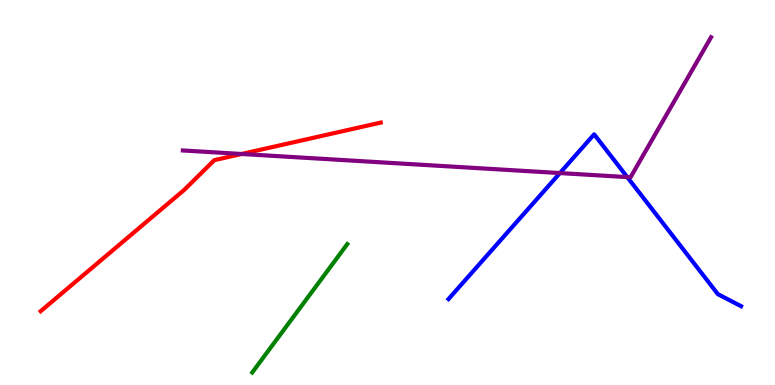[{'lines': ['blue', 'red'], 'intersections': []}, {'lines': ['green', 'red'], 'intersections': []}, {'lines': ['purple', 'red'], 'intersections': [{'x': 3.12, 'y': 6.0}]}, {'lines': ['blue', 'green'], 'intersections': []}, {'lines': ['blue', 'purple'], 'intersections': [{'x': 7.22, 'y': 5.5}, {'x': 8.09, 'y': 5.4}]}, {'lines': ['green', 'purple'], 'intersections': []}]